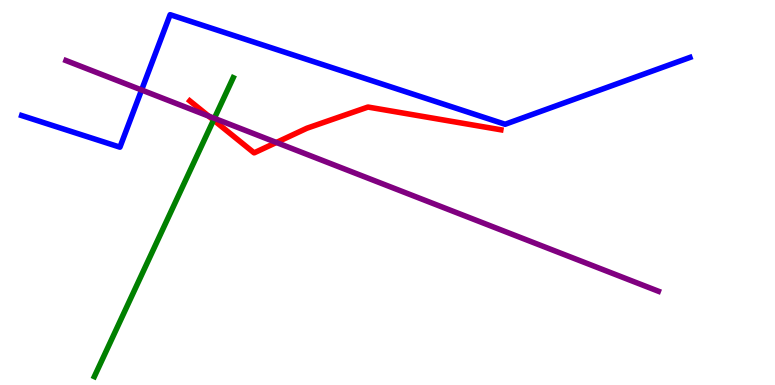[{'lines': ['blue', 'red'], 'intersections': []}, {'lines': ['green', 'red'], 'intersections': [{'x': 2.76, 'y': 6.88}]}, {'lines': ['purple', 'red'], 'intersections': [{'x': 2.69, 'y': 6.98}, {'x': 3.57, 'y': 6.3}]}, {'lines': ['blue', 'green'], 'intersections': []}, {'lines': ['blue', 'purple'], 'intersections': [{'x': 1.83, 'y': 7.66}]}, {'lines': ['green', 'purple'], 'intersections': [{'x': 2.77, 'y': 6.93}]}]